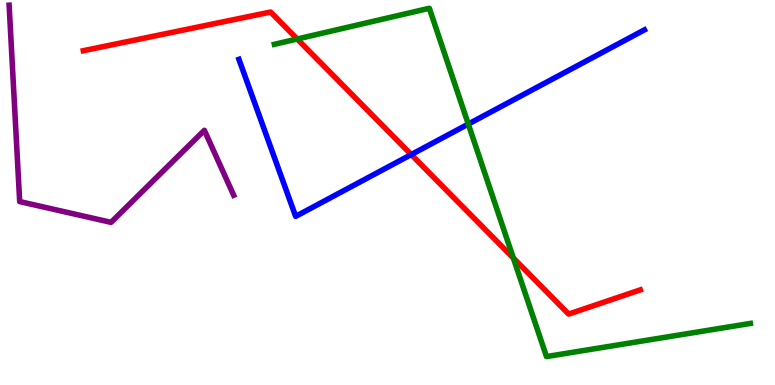[{'lines': ['blue', 'red'], 'intersections': [{'x': 5.31, 'y': 5.99}]}, {'lines': ['green', 'red'], 'intersections': [{'x': 3.84, 'y': 8.99}, {'x': 6.62, 'y': 3.3}]}, {'lines': ['purple', 'red'], 'intersections': []}, {'lines': ['blue', 'green'], 'intersections': [{'x': 6.04, 'y': 6.78}]}, {'lines': ['blue', 'purple'], 'intersections': []}, {'lines': ['green', 'purple'], 'intersections': []}]